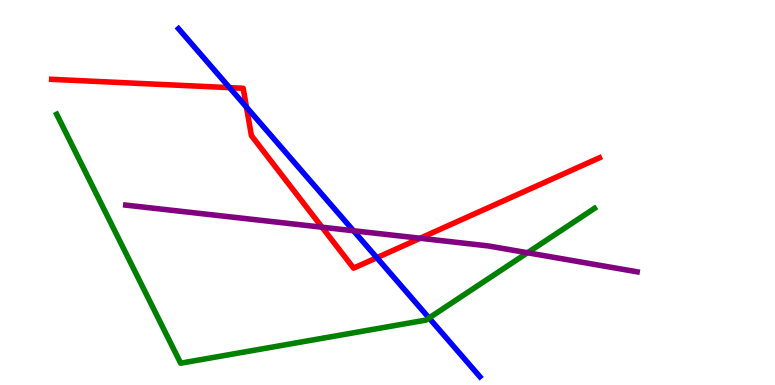[{'lines': ['blue', 'red'], 'intersections': [{'x': 2.96, 'y': 7.72}, {'x': 3.18, 'y': 7.22}, {'x': 4.86, 'y': 3.31}]}, {'lines': ['green', 'red'], 'intersections': []}, {'lines': ['purple', 'red'], 'intersections': [{'x': 4.16, 'y': 4.1}, {'x': 5.42, 'y': 3.81}]}, {'lines': ['blue', 'green'], 'intersections': [{'x': 5.54, 'y': 1.74}]}, {'lines': ['blue', 'purple'], 'intersections': [{'x': 4.56, 'y': 4.01}]}, {'lines': ['green', 'purple'], 'intersections': [{'x': 6.81, 'y': 3.43}]}]